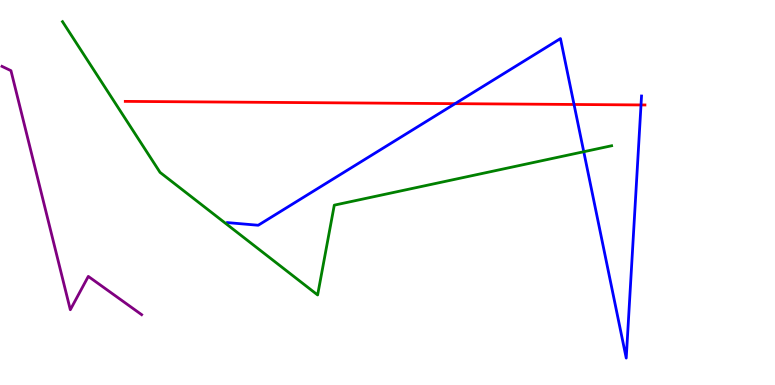[{'lines': ['blue', 'red'], 'intersections': [{'x': 5.87, 'y': 7.31}, {'x': 7.41, 'y': 7.29}, {'x': 8.27, 'y': 7.27}]}, {'lines': ['green', 'red'], 'intersections': []}, {'lines': ['purple', 'red'], 'intersections': []}, {'lines': ['blue', 'green'], 'intersections': [{'x': 7.53, 'y': 6.06}]}, {'lines': ['blue', 'purple'], 'intersections': []}, {'lines': ['green', 'purple'], 'intersections': []}]